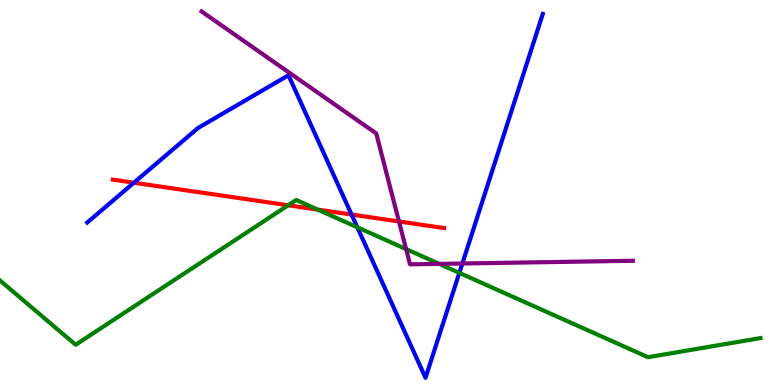[{'lines': ['blue', 'red'], 'intersections': [{'x': 1.73, 'y': 5.25}, {'x': 4.54, 'y': 4.43}]}, {'lines': ['green', 'red'], 'intersections': [{'x': 3.72, 'y': 4.67}, {'x': 4.1, 'y': 4.56}]}, {'lines': ['purple', 'red'], 'intersections': [{'x': 5.15, 'y': 4.25}]}, {'lines': ['blue', 'green'], 'intersections': [{'x': 4.61, 'y': 4.1}, {'x': 5.93, 'y': 2.91}]}, {'lines': ['blue', 'purple'], 'intersections': [{'x': 5.97, 'y': 3.16}]}, {'lines': ['green', 'purple'], 'intersections': [{'x': 5.24, 'y': 3.53}, {'x': 5.67, 'y': 3.15}]}]